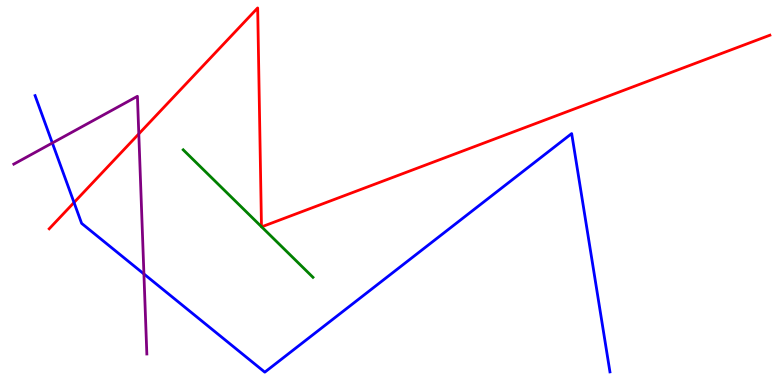[{'lines': ['blue', 'red'], 'intersections': [{'x': 0.955, 'y': 4.74}]}, {'lines': ['green', 'red'], 'intersections': [{'x': 3.37, 'y': 4.11}, {'x': 3.38, 'y': 4.11}]}, {'lines': ['purple', 'red'], 'intersections': [{'x': 1.79, 'y': 6.52}]}, {'lines': ['blue', 'green'], 'intersections': []}, {'lines': ['blue', 'purple'], 'intersections': [{'x': 0.675, 'y': 6.29}, {'x': 1.86, 'y': 2.88}]}, {'lines': ['green', 'purple'], 'intersections': []}]